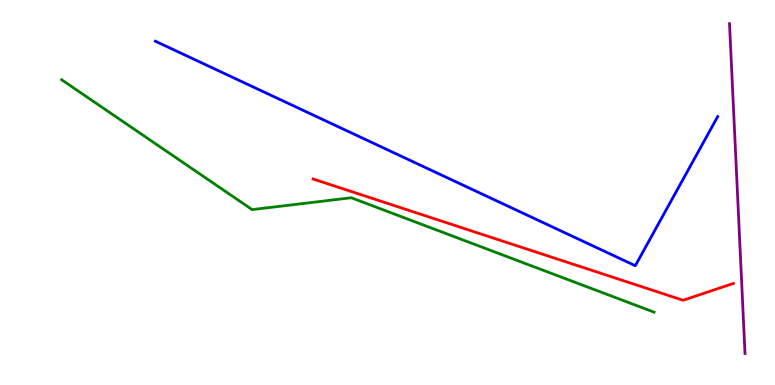[{'lines': ['blue', 'red'], 'intersections': []}, {'lines': ['green', 'red'], 'intersections': []}, {'lines': ['purple', 'red'], 'intersections': []}, {'lines': ['blue', 'green'], 'intersections': []}, {'lines': ['blue', 'purple'], 'intersections': []}, {'lines': ['green', 'purple'], 'intersections': []}]